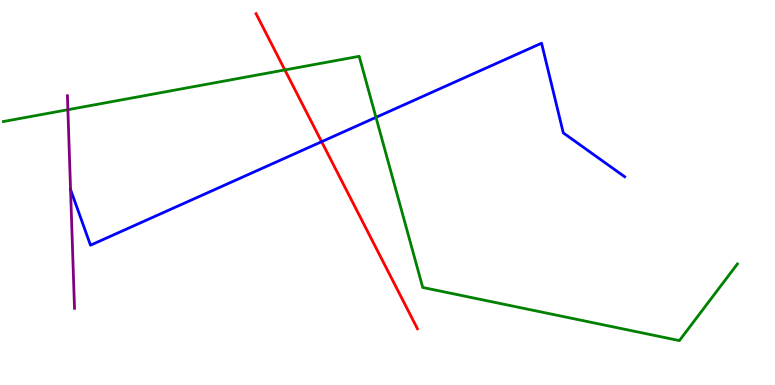[{'lines': ['blue', 'red'], 'intersections': [{'x': 4.15, 'y': 6.32}]}, {'lines': ['green', 'red'], 'intersections': [{'x': 3.68, 'y': 8.18}]}, {'lines': ['purple', 'red'], 'intersections': []}, {'lines': ['blue', 'green'], 'intersections': [{'x': 4.85, 'y': 6.95}]}, {'lines': ['blue', 'purple'], 'intersections': [{'x': 0.91, 'y': 5.08}]}, {'lines': ['green', 'purple'], 'intersections': [{'x': 0.876, 'y': 7.15}]}]